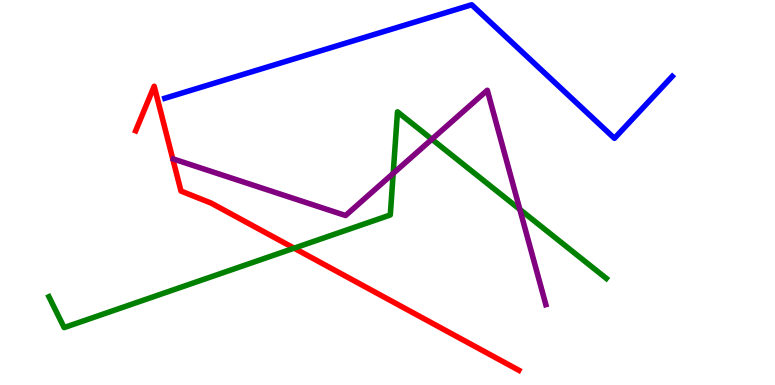[{'lines': ['blue', 'red'], 'intersections': []}, {'lines': ['green', 'red'], 'intersections': [{'x': 3.8, 'y': 3.55}]}, {'lines': ['purple', 'red'], 'intersections': []}, {'lines': ['blue', 'green'], 'intersections': []}, {'lines': ['blue', 'purple'], 'intersections': []}, {'lines': ['green', 'purple'], 'intersections': [{'x': 5.07, 'y': 5.5}, {'x': 5.57, 'y': 6.38}, {'x': 6.71, 'y': 4.56}]}]